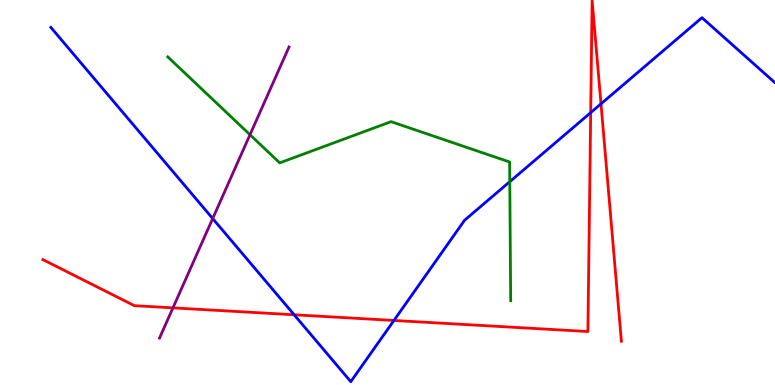[{'lines': ['blue', 'red'], 'intersections': [{'x': 3.8, 'y': 1.82}, {'x': 5.08, 'y': 1.68}, {'x': 7.62, 'y': 7.07}, {'x': 7.75, 'y': 7.3}]}, {'lines': ['green', 'red'], 'intersections': []}, {'lines': ['purple', 'red'], 'intersections': [{'x': 2.23, 'y': 2.0}]}, {'lines': ['blue', 'green'], 'intersections': [{'x': 6.58, 'y': 5.28}]}, {'lines': ['blue', 'purple'], 'intersections': [{'x': 2.74, 'y': 4.32}]}, {'lines': ['green', 'purple'], 'intersections': [{'x': 3.23, 'y': 6.5}]}]